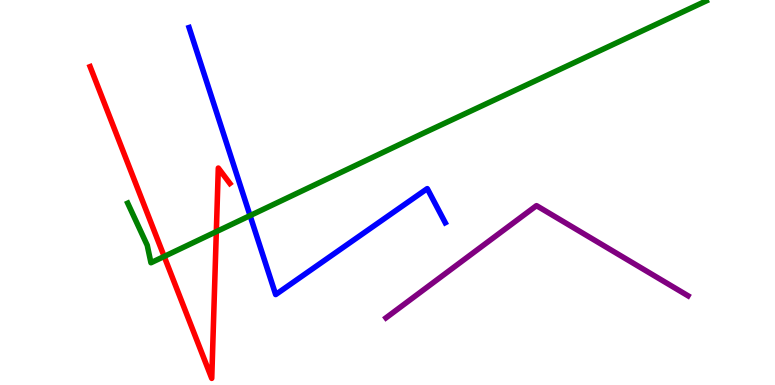[{'lines': ['blue', 'red'], 'intersections': []}, {'lines': ['green', 'red'], 'intersections': [{'x': 2.12, 'y': 3.34}, {'x': 2.79, 'y': 3.98}]}, {'lines': ['purple', 'red'], 'intersections': []}, {'lines': ['blue', 'green'], 'intersections': [{'x': 3.23, 'y': 4.4}]}, {'lines': ['blue', 'purple'], 'intersections': []}, {'lines': ['green', 'purple'], 'intersections': []}]